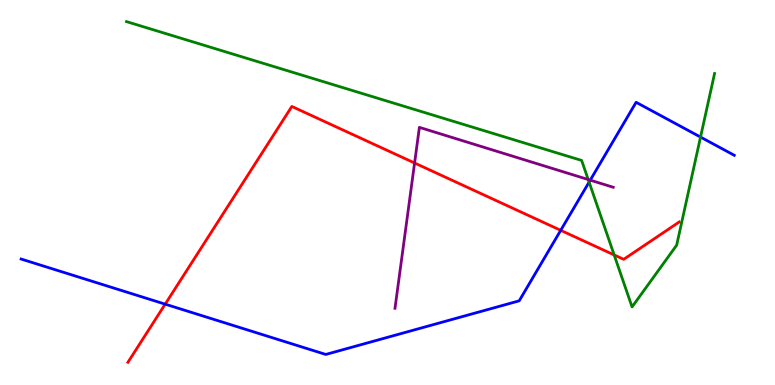[{'lines': ['blue', 'red'], 'intersections': [{'x': 2.13, 'y': 2.1}, {'x': 7.24, 'y': 4.02}]}, {'lines': ['green', 'red'], 'intersections': [{'x': 7.92, 'y': 3.38}]}, {'lines': ['purple', 'red'], 'intersections': [{'x': 5.35, 'y': 5.77}]}, {'lines': ['blue', 'green'], 'intersections': [{'x': 7.6, 'y': 5.27}, {'x': 9.04, 'y': 6.44}]}, {'lines': ['blue', 'purple'], 'intersections': [{'x': 7.62, 'y': 5.32}]}, {'lines': ['green', 'purple'], 'intersections': [{'x': 7.59, 'y': 5.34}]}]